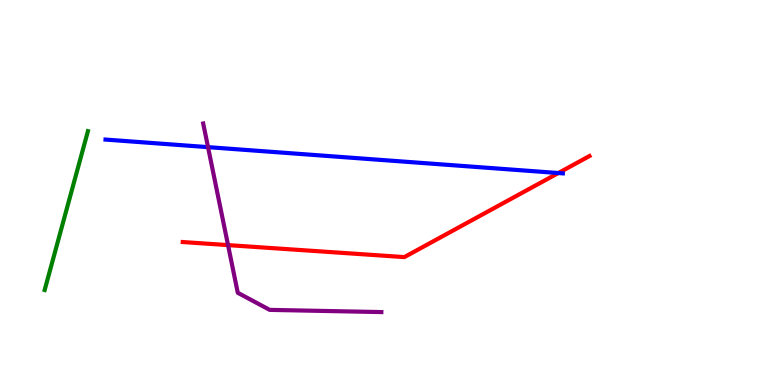[{'lines': ['blue', 'red'], 'intersections': [{'x': 7.2, 'y': 5.51}]}, {'lines': ['green', 'red'], 'intersections': []}, {'lines': ['purple', 'red'], 'intersections': [{'x': 2.94, 'y': 3.63}]}, {'lines': ['blue', 'green'], 'intersections': []}, {'lines': ['blue', 'purple'], 'intersections': [{'x': 2.68, 'y': 6.18}]}, {'lines': ['green', 'purple'], 'intersections': []}]